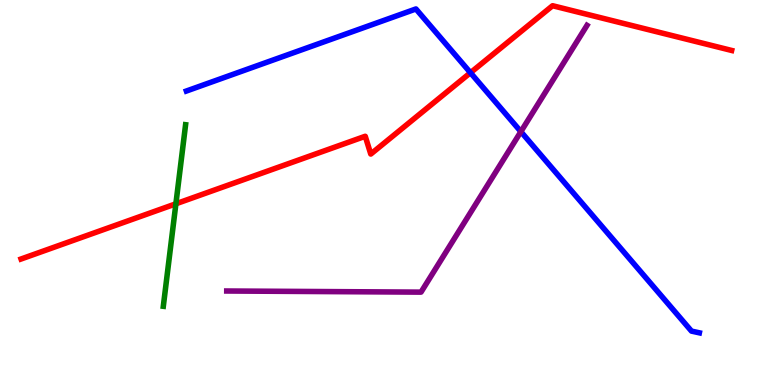[{'lines': ['blue', 'red'], 'intersections': [{'x': 6.07, 'y': 8.11}]}, {'lines': ['green', 'red'], 'intersections': [{'x': 2.27, 'y': 4.71}]}, {'lines': ['purple', 'red'], 'intersections': []}, {'lines': ['blue', 'green'], 'intersections': []}, {'lines': ['blue', 'purple'], 'intersections': [{'x': 6.72, 'y': 6.58}]}, {'lines': ['green', 'purple'], 'intersections': []}]